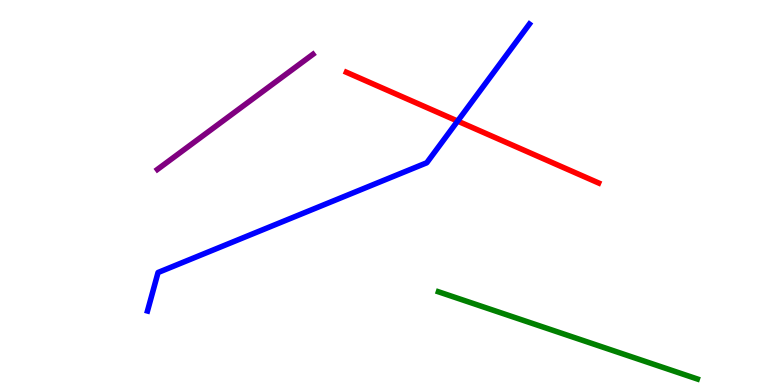[{'lines': ['blue', 'red'], 'intersections': [{'x': 5.9, 'y': 6.86}]}, {'lines': ['green', 'red'], 'intersections': []}, {'lines': ['purple', 'red'], 'intersections': []}, {'lines': ['blue', 'green'], 'intersections': []}, {'lines': ['blue', 'purple'], 'intersections': []}, {'lines': ['green', 'purple'], 'intersections': []}]